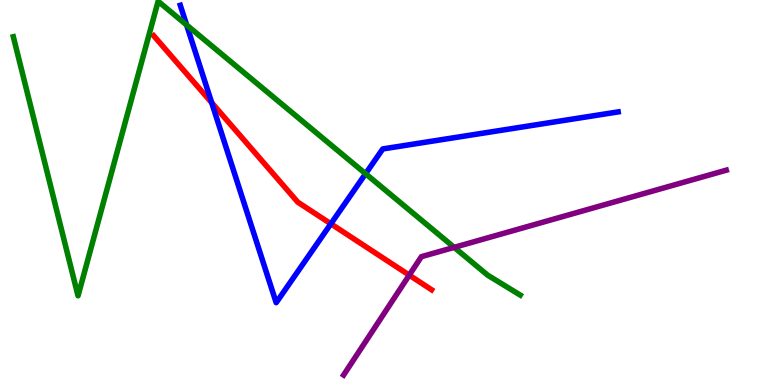[{'lines': ['blue', 'red'], 'intersections': [{'x': 2.73, 'y': 7.33}, {'x': 4.27, 'y': 4.19}]}, {'lines': ['green', 'red'], 'intersections': []}, {'lines': ['purple', 'red'], 'intersections': [{'x': 5.28, 'y': 2.85}]}, {'lines': ['blue', 'green'], 'intersections': [{'x': 2.41, 'y': 9.35}, {'x': 4.72, 'y': 5.49}]}, {'lines': ['blue', 'purple'], 'intersections': []}, {'lines': ['green', 'purple'], 'intersections': [{'x': 5.86, 'y': 3.57}]}]